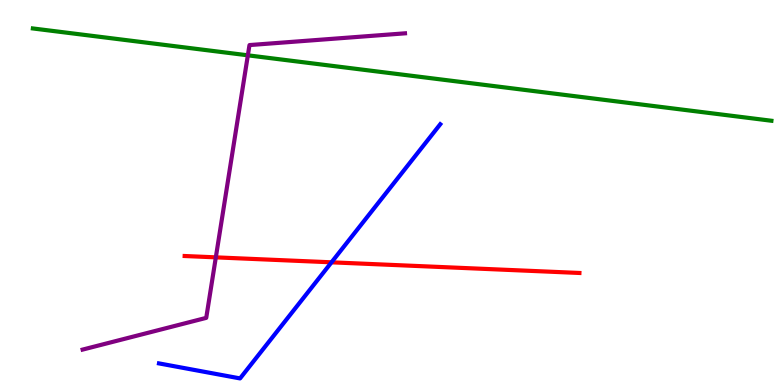[{'lines': ['blue', 'red'], 'intersections': [{'x': 4.28, 'y': 3.19}]}, {'lines': ['green', 'red'], 'intersections': []}, {'lines': ['purple', 'red'], 'intersections': [{'x': 2.78, 'y': 3.32}]}, {'lines': ['blue', 'green'], 'intersections': []}, {'lines': ['blue', 'purple'], 'intersections': []}, {'lines': ['green', 'purple'], 'intersections': [{'x': 3.2, 'y': 8.56}]}]